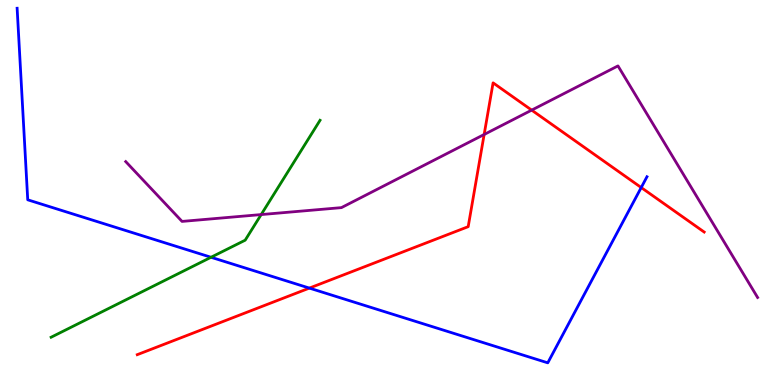[{'lines': ['blue', 'red'], 'intersections': [{'x': 3.99, 'y': 2.52}, {'x': 8.27, 'y': 5.13}]}, {'lines': ['green', 'red'], 'intersections': []}, {'lines': ['purple', 'red'], 'intersections': [{'x': 6.25, 'y': 6.51}, {'x': 6.86, 'y': 7.14}]}, {'lines': ['blue', 'green'], 'intersections': [{'x': 2.72, 'y': 3.32}]}, {'lines': ['blue', 'purple'], 'intersections': []}, {'lines': ['green', 'purple'], 'intersections': [{'x': 3.37, 'y': 4.43}]}]